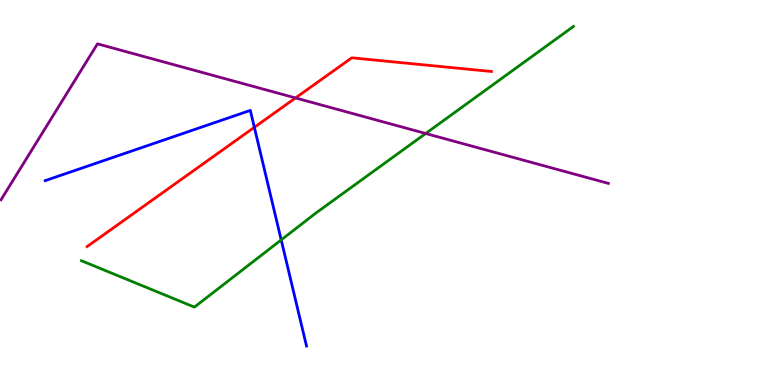[{'lines': ['blue', 'red'], 'intersections': [{'x': 3.28, 'y': 6.69}]}, {'lines': ['green', 'red'], 'intersections': []}, {'lines': ['purple', 'red'], 'intersections': [{'x': 3.81, 'y': 7.46}]}, {'lines': ['blue', 'green'], 'intersections': [{'x': 3.63, 'y': 3.77}]}, {'lines': ['blue', 'purple'], 'intersections': []}, {'lines': ['green', 'purple'], 'intersections': [{'x': 5.49, 'y': 6.53}]}]